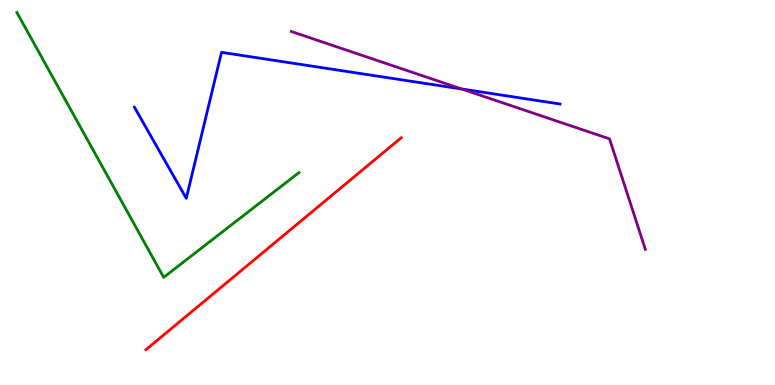[{'lines': ['blue', 'red'], 'intersections': []}, {'lines': ['green', 'red'], 'intersections': []}, {'lines': ['purple', 'red'], 'intersections': []}, {'lines': ['blue', 'green'], 'intersections': []}, {'lines': ['blue', 'purple'], 'intersections': [{'x': 5.96, 'y': 7.69}]}, {'lines': ['green', 'purple'], 'intersections': []}]